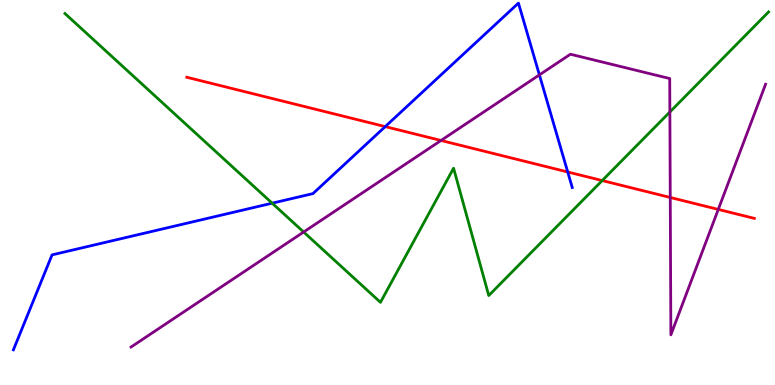[{'lines': ['blue', 'red'], 'intersections': [{'x': 4.97, 'y': 6.71}, {'x': 7.33, 'y': 5.53}]}, {'lines': ['green', 'red'], 'intersections': [{'x': 7.77, 'y': 5.31}]}, {'lines': ['purple', 'red'], 'intersections': [{'x': 5.69, 'y': 6.35}, {'x': 8.65, 'y': 4.87}, {'x': 9.27, 'y': 4.56}]}, {'lines': ['blue', 'green'], 'intersections': [{'x': 3.51, 'y': 4.72}]}, {'lines': ['blue', 'purple'], 'intersections': [{'x': 6.96, 'y': 8.05}]}, {'lines': ['green', 'purple'], 'intersections': [{'x': 3.92, 'y': 3.97}, {'x': 8.64, 'y': 7.09}]}]